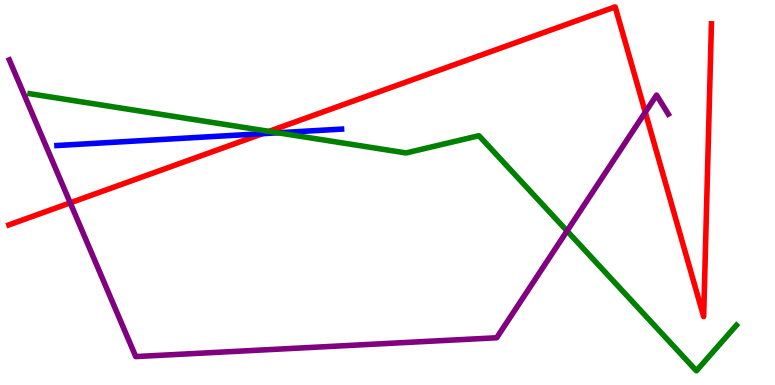[{'lines': ['blue', 'red'], 'intersections': [{'x': 3.39, 'y': 6.53}]}, {'lines': ['green', 'red'], 'intersections': [{'x': 3.47, 'y': 6.59}]}, {'lines': ['purple', 'red'], 'intersections': [{'x': 0.906, 'y': 4.73}, {'x': 8.33, 'y': 7.08}]}, {'lines': ['blue', 'green'], 'intersections': [{'x': 3.59, 'y': 6.55}]}, {'lines': ['blue', 'purple'], 'intersections': []}, {'lines': ['green', 'purple'], 'intersections': [{'x': 7.32, 'y': 4.0}]}]